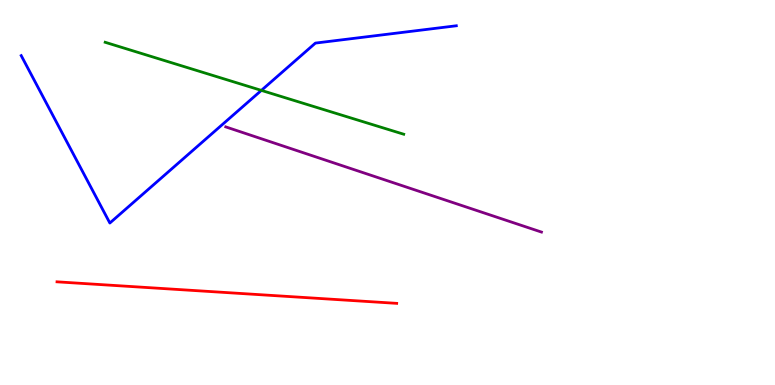[{'lines': ['blue', 'red'], 'intersections': []}, {'lines': ['green', 'red'], 'intersections': []}, {'lines': ['purple', 'red'], 'intersections': []}, {'lines': ['blue', 'green'], 'intersections': [{'x': 3.37, 'y': 7.65}]}, {'lines': ['blue', 'purple'], 'intersections': []}, {'lines': ['green', 'purple'], 'intersections': []}]